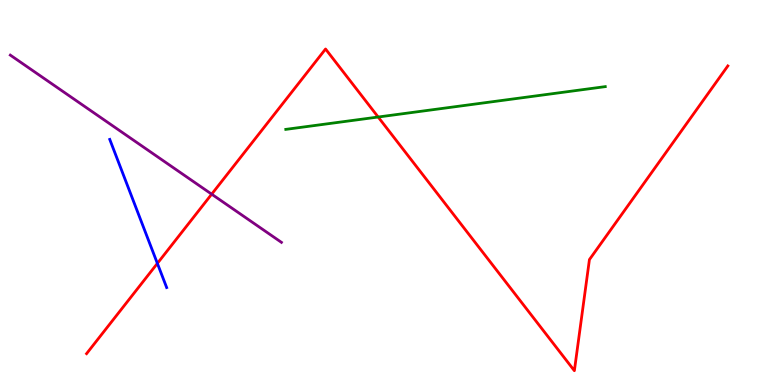[{'lines': ['blue', 'red'], 'intersections': [{'x': 2.03, 'y': 3.16}]}, {'lines': ['green', 'red'], 'intersections': [{'x': 4.88, 'y': 6.96}]}, {'lines': ['purple', 'red'], 'intersections': [{'x': 2.73, 'y': 4.96}]}, {'lines': ['blue', 'green'], 'intersections': []}, {'lines': ['blue', 'purple'], 'intersections': []}, {'lines': ['green', 'purple'], 'intersections': []}]